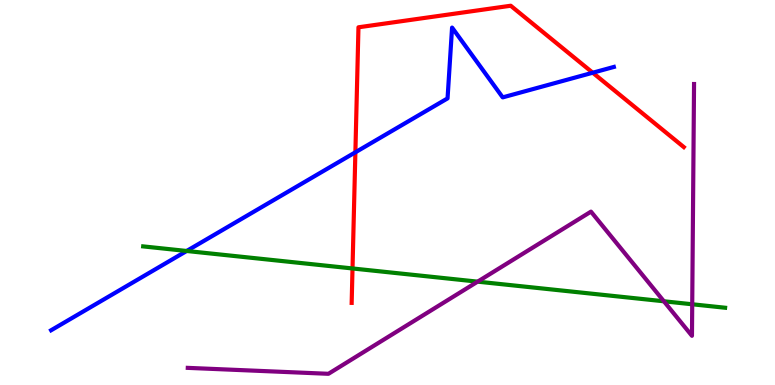[{'lines': ['blue', 'red'], 'intersections': [{'x': 4.59, 'y': 6.04}, {'x': 7.65, 'y': 8.11}]}, {'lines': ['green', 'red'], 'intersections': [{'x': 4.55, 'y': 3.03}]}, {'lines': ['purple', 'red'], 'intersections': []}, {'lines': ['blue', 'green'], 'intersections': [{'x': 2.41, 'y': 3.48}]}, {'lines': ['blue', 'purple'], 'intersections': []}, {'lines': ['green', 'purple'], 'intersections': [{'x': 6.16, 'y': 2.68}, {'x': 8.57, 'y': 2.17}, {'x': 8.93, 'y': 2.1}]}]